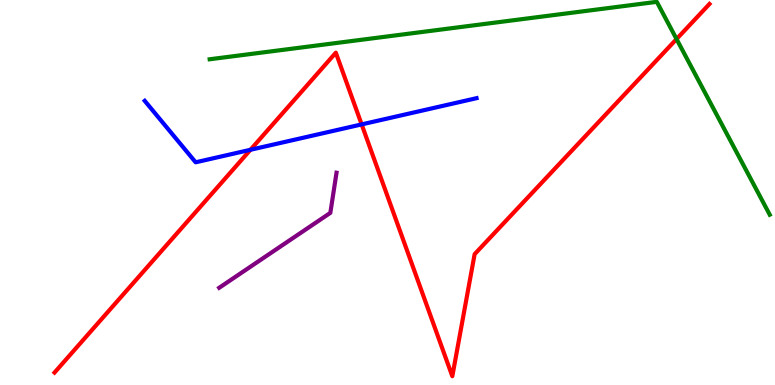[{'lines': ['blue', 'red'], 'intersections': [{'x': 3.23, 'y': 6.11}, {'x': 4.67, 'y': 6.77}]}, {'lines': ['green', 'red'], 'intersections': [{'x': 8.73, 'y': 8.99}]}, {'lines': ['purple', 'red'], 'intersections': []}, {'lines': ['blue', 'green'], 'intersections': []}, {'lines': ['blue', 'purple'], 'intersections': []}, {'lines': ['green', 'purple'], 'intersections': []}]